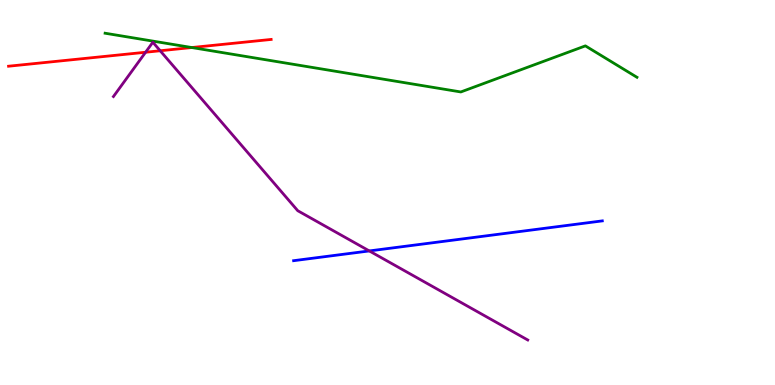[{'lines': ['blue', 'red'], 'intersections': []}, {'lines': ['green', 'red'], 'intersections': [{'x': 2.47, 'y': 8.77}]}, {'lines': ['purple', 'red'], 'intersections': [{'x': 1.88, 'y': 8.64}, {'x': 2.07, 'y': 8.68}]}, {'lines': ['blue', 'green'], 'intersections': []}, {'lines': ['blue', 'purple'], 'intersections': [{'x': 4.77, 'y': 3.48}]}, {'lines': ['green', 'purple'], 'intersections': []}]